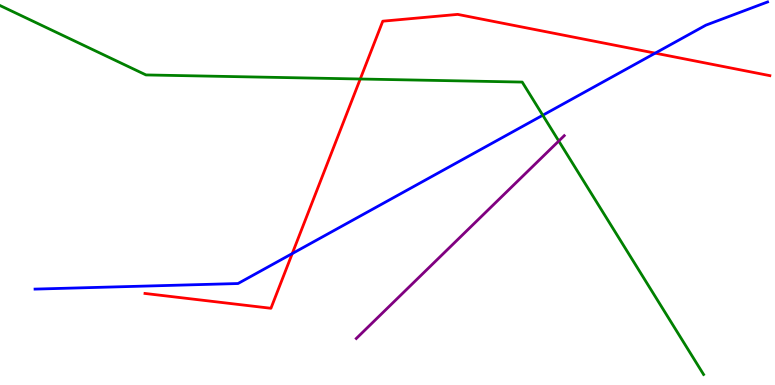[{'lines': ['blue', 'red'], 'intersections': [{'x': 3.77, 'y': 3.41}, {'x': 8.45, 'y': 8.62}]}, {'lines': ['green', 'red'], 'intersections': [{'x': 4.65, 'y': 7.95}]}, {'lines': ['purple', 'red'], 'intersections': []}, {'lines': ['blue', 'green'], 'intersections': [{'x': 7.0, 'y': 7.01}]}, {'lines': ['blue', 'purple'], 'intersections': []}, {'lines': ['green', 'purple'], 'intersections': [{'x': 7.21, 'y': 6.34}]}]